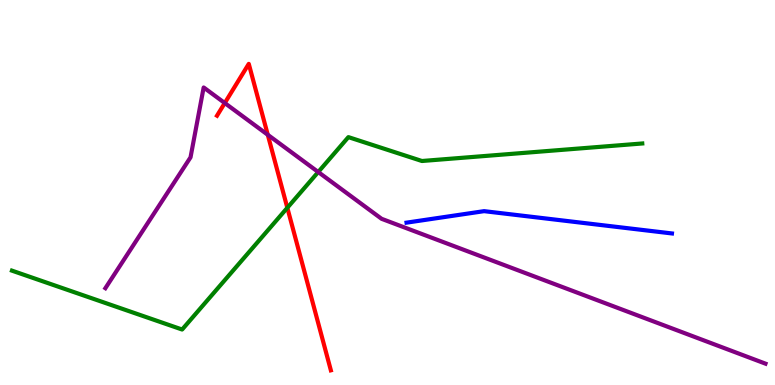[{'lines': ['blue', 'red'], 'intersections': []}, {'lines': ['green', 'red'], 'intersections': [{'x': 3.71, 'y': 4.6}]}, {'lines': ['purple', 'red'], 'intersections': [{'x': 2.9, 'y': 7.32}, {'x': 3.46, 'y': 6.5}]}, {'lines': ['blue', 'green'], 'intersections': []}, {'lines': ['blue', 'purple'], 'intersections': []}, {'lines': ['green', 'purple'], 'intersections': [{'x': 4.11, 'y': 5.53}]}]